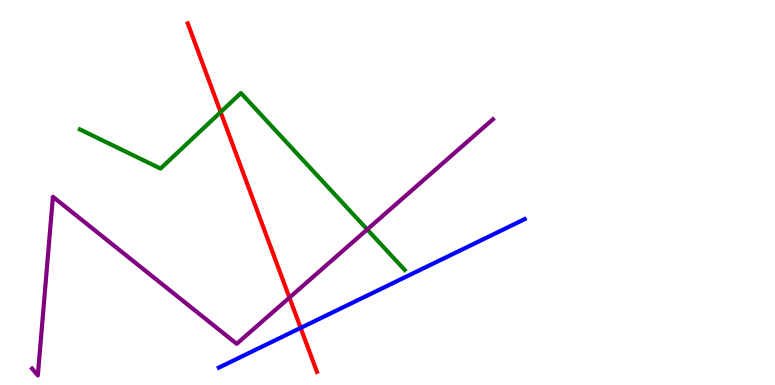[{'lines': ['blue', 'red'], 'intersections': [{'x': 3.88, 'y': 1.48}]}, {'lines': ['green', 'red'], 'intersections': [{'x': 2.85, 'y': 7.09}]}, {'lines': ['purple', 'red'], 'intersections': [{'x': 3.73, 'y': 2.27}]}, {'lines': ['blue', 'green'], 'intersections': []}, {'lines': ['blue', 'purple'], 'intersections': []}, {'lines': ['green', 'purple'], 'intersections': [{'x': 4.74, 'y': 4.04}]}]